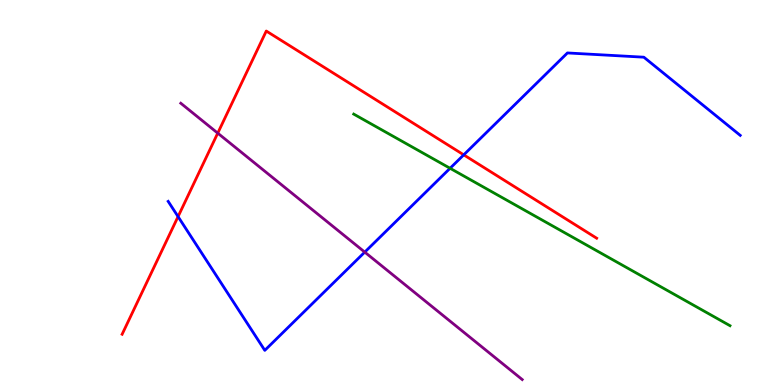[{'lines': ['blue', 'red'], 'intersections': [{'x': 2.3, 'y': 4.37}, {'x': 5.98, 'y': 5.98}]}, {'lines': ['green', 'red'], 'intersections': []}, {'lines': ['purple', 'red'], 'intersections': [{'x': 2.81, 'y': 6.54}]}, {'lines': ['blue', 'green'], 'intersections': [{'x': 5.81, 'y': 5.63}]}, {'lines': ['blue', 'purple'], 'intersections': [{'x': 4.71, 'y': 3.45}]}, {'lines': ['green', 'purple'], 'intersections': []}]